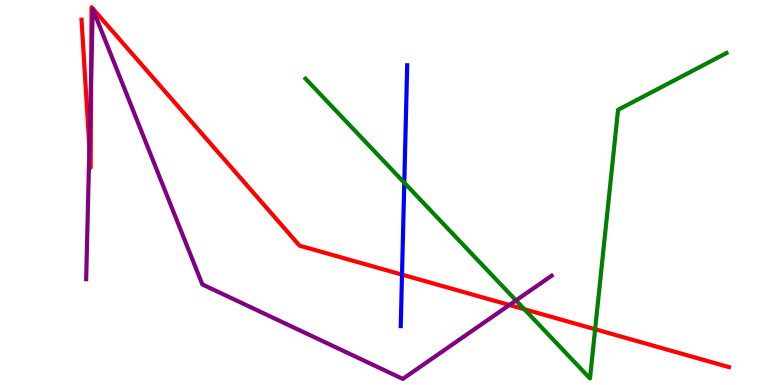[{'lines': ['blue', 'red'], 'intersections': [{'x': 5.19, 'y': 2.87}]}, {'lines': ['green', 'red'], 'intersections': [{'x': 6.77, 'y': 1.97}, {'x': 7.68, 'y': 1.45}]}, {'lines': ['purple', 'red'], 'intersections': [{'x': 1.15, 'y': 6.17}, {'x': 1.18, 'y': 8.05}, {'x': 6.57, 'y': 2.08}]}, {'lines': ['blue', 'green'], 'intersections': [{'x': 5.22, 'y': 5.25}]}, {'lines': ['blue', 'purple'], 'intersections': []}, {'lines': ['green', 'purple'], 'intersections': [{'x': 6.66, 'y': 2.2}]}]